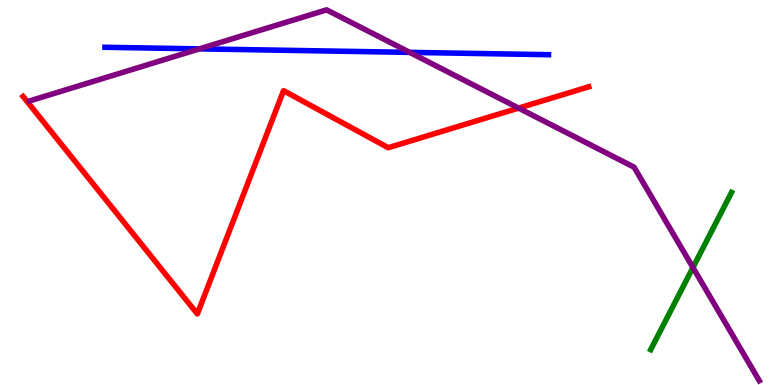[{'lines': ['blue', 'red'], 'intersections': []}, {'lines': ['green', 'red'], 'intersections': []}, {'lines': ['purple', 'red'], 'intersections': [{'x': 6.69, 'y': 7.19}]}, {'lines': ['blue', 'green'], 'intersections': []}, {'lines': ['blue', 'purple'], 'intersections': [{'x': 2.57, 'y': 8.73}, {'x': 5.29, 'y': 8.64}]}, {'lines': ['green', 'purple'], 'intersections': [{'x': 8.94, 'y': 3.05}]}]